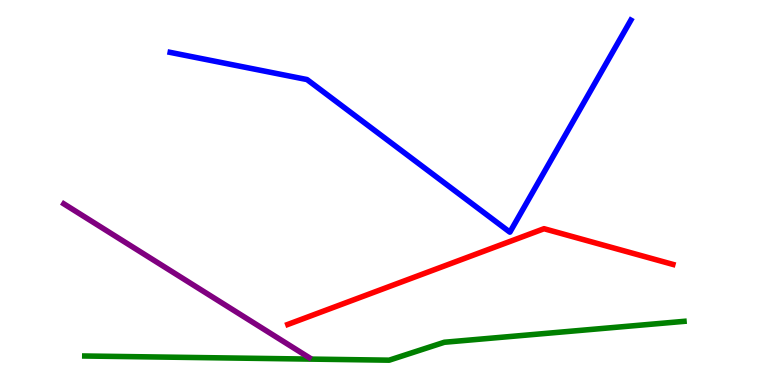[{'lines': ['blue', 'red'], 'intersections': []}, {'lines': ['green', 'red'], 'intersections': []}, {'lines': ['purple', 'red'], 'intersections': []}, {'lines': ['blue', 'green'], 'intersections': []}, {'lines': ['blue', 'purple'], 'intersections': []}, {'lines': ['green', 'purple'], 'intersections': []}]